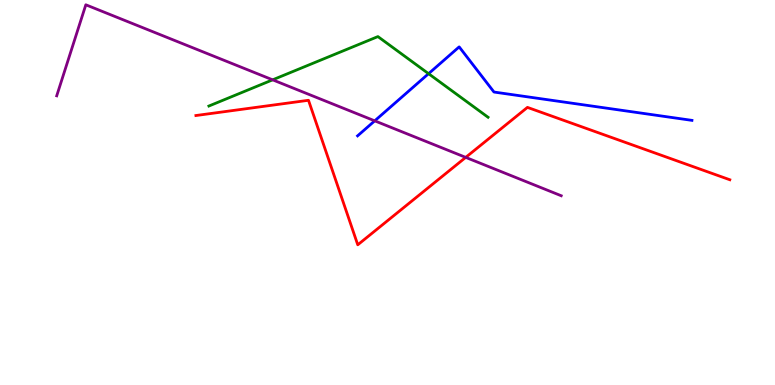[{'lines': ['blue', 'red'], 'intersections': []}, {'lines': ['green', 'red'], 'intersections': []}, {'lines': ['purple', 'red'], 'intersections': [{'x': 6.01, 'y': 5.91}]}, {'lines': ['blue', 'green'], 'intersections': [{'x': 5.53, 'y': 8.09}]}, {'lines': ['blue', 'purple'], 'intersections': [{'x': 4.84, 'y': 6.86}]}, {'lines': ['green', 'purple'], 'intersections': [{'x': 3.52, 'y': 7.93}]}]